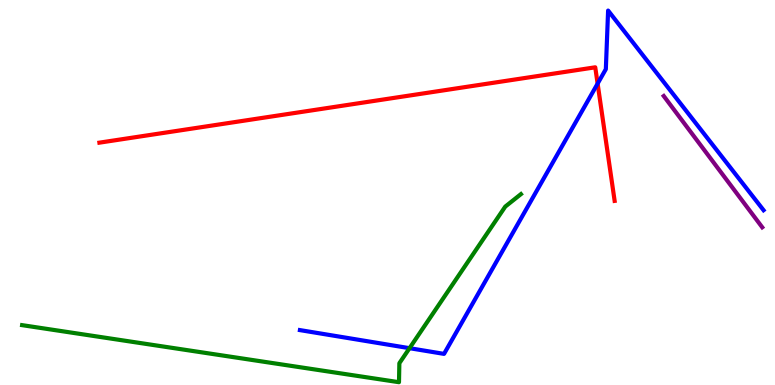[{'lines': ['blue', 'red'], 'intersections': [{'x': 7.71, 'y': 7.83}]}, {'lines': ['green', 'red'], 'intersections': []}, {'lines': ['purple', 'red'], 'intersections': []}, {'lines': ['blue', 'green'], 'intersections': [{'x': 5.28, 'y': 0.956}]}, {'lines': ['blue', 'purple'], 'intersections': []}, {'lines': ['green', 'purple'], 'intersections': []}]